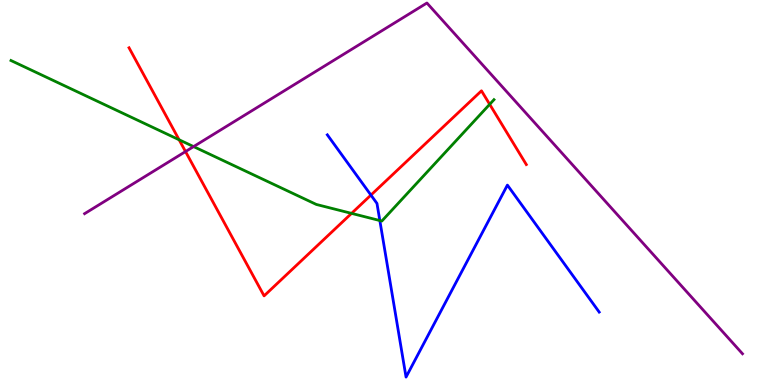[{'lines': ['blue', 'red'], 'intersections': [{'x': 4.79, 'y': 4.93}]}, {'lines': ['green', 'red'], 'intersections': [{'x': 2.31, 'y': 6.37}, {'x': 4.54, 'y': 4.46}, {'x': 6.32, 'y': 7.29}]}, {'lines': ['purple', 'red'], 'intersections': [{'x': 2.39, 'y': 6.06}]}, {'lines': ['blue', 'green'], 'intersections': [{'x': 4.9, 'y': 4.27}]}, {'lines': ['blue', 'purple'], 'intersections': []}, {'lines': ['green', 'purple'], 'intersections': [{'x': 2.5, 'y': 6.19}]}]